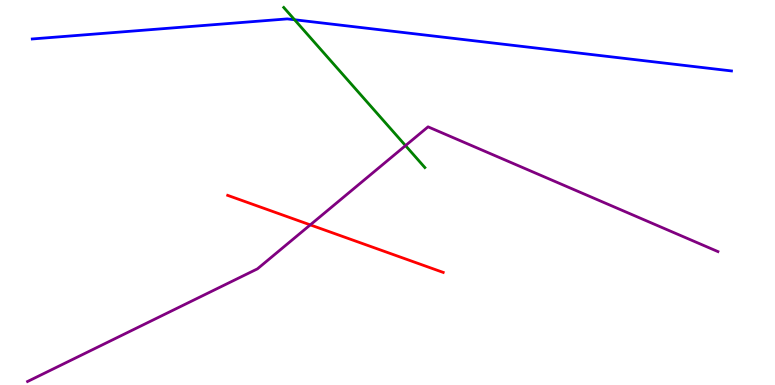[{'lines': ['blue', 'red'], 'intersections': []}, {'lines': ['green', 'red'], 'intersections': []}, {'lines': ['purple', 'red'], 'intersections': [{'x': 4.0, 'y': 4.16}]}, {'lines': ['blue', 'green'], 'intersections': [{'x': 3.8, 'y': 9.49}]}, {'lines': ['blue', 'purple'], 'intersections': []}, {'lines': ['green', 'purple'], 'intersections': [{'x': 5.23, 'y': 6.22}]}]